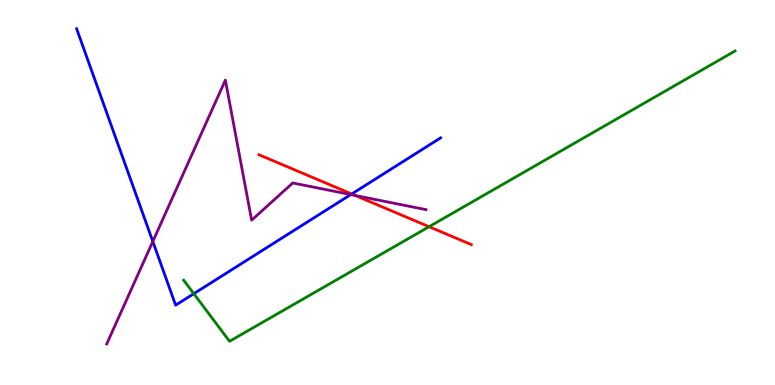[{'lines': ['blue', 'red'], 'intersections': [{'x': 4.54, 'y': 4.96}]}, {'lines': ['green', 'red'], 'intersections': [{'x': 5.54, 'y': 4.11}]}, {'lines': ['purple', 'red'], 'intersections': [{'x': 4.58, 'y': 4.92}]}, {'lines': ['blue', 'green'], 'intersections': [{'x': 2.5, 'y': 2.37}]}, {'lines': ['blue', 'purple'], 'intersections': [{'x': 1.97, 'y': 3.73}, {'x': 4.53, 'y': 4.95}]}, {'lines': ['green', 'purple'], 'intersections': []}]